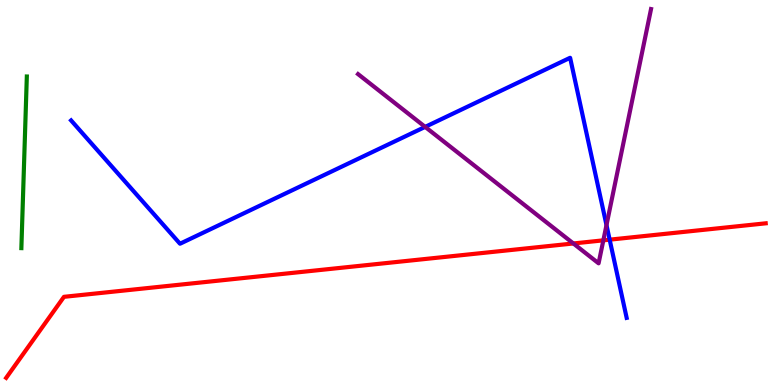[{'lines': ['blue', 'red'], 'intersections': [{'x': 7.87, 'y': 3.77}]}, {'lines': ['green', 'red'], 'intersections': []}, {'lines': ['purple', 'red'], 'intersections': [{'x': 7.4, 'y': 3.68}, {'x': 7.79, 'y': 3.76}]}, {'lines': ['blue', 'green'], 'intersections': []}, {'lines': ['blue', 'purple'], 'intersections': [{'x': 5.49, 'y': 6.7}, {'x': 7.83, 'y': 4.15}]}, {'lines': ['green', 'purple'], 'intersections': []}]